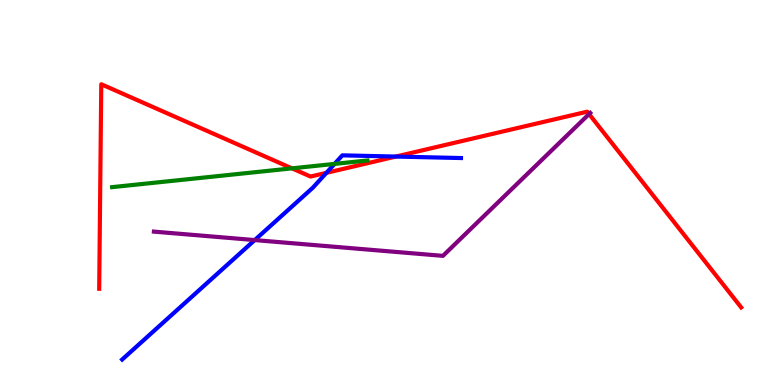[{'lines': ['blue', 'red'], 'intersections': [{'x': 4.21, 'y': 5.51}, {'x': 5.11, 'y': 5.93}]}, {'lines': ['green', 'red'], 'intersections': [{'x': 3.77, 'y': 5.63}]}, {'lines': ['purple', 'red'], 'intersections': [{'x': 7.6, 'y': 7.04}]}, {'lines': ['blue', 'green'], 'intersections': [{'x': 4.32, 'y': 5.74}]}, {'lines': ['blue', 'purple'], 'intersections': [{'x': 3.29, 'y': 3.76}]}, {'lines': ['green', 'purple'], 'intersections': []}]